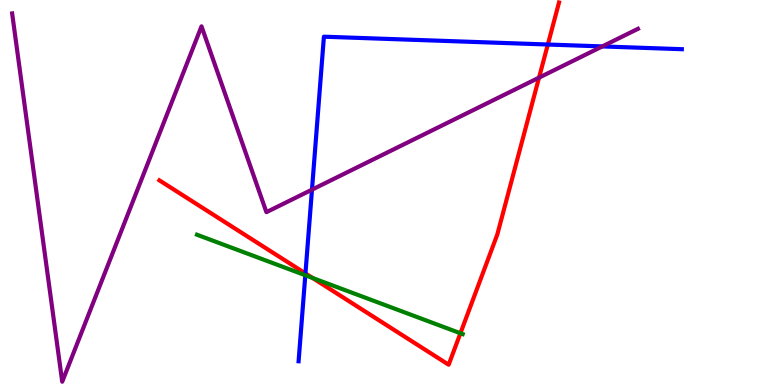[{'lines': ['blue', 'red'], 'intersections': [{'x': 3.94, 'y': 2.9}, {'x': 7.07, 'y': 8.84}]}, {'lines': ['green', 'red'], 'intersections': [{'x': 4.03, 'y': 2.78}, {'x': 5.94, 'y': 1.34}]}, {'lines': ['purple', 'red'], 'intersections': [{'x': 6.96, 'y': 7.98}]}, {'lines': ['blue', 'green'], 'intersections': [{'x': 3.94, 'y': 2.85}]}, {'lines': ['blue', 'purple'], 'intersections': [{'x': 4.03, 'y': 5.07}, {'x': 7.77, 'y': 8.79}]}, {'lines': ['green', 'purple'], 'intersections': []}]